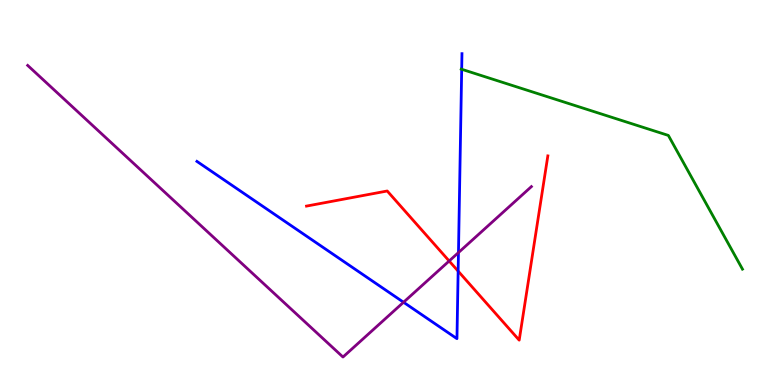[{'lines': ['blue', 'red'], 'intersections': [{'x': 5.91, 'y': 2.96}]}, {'lines': ['green', 'red'], 'intersections': []}, {'lines': ['purple', 'red'], 'intersections': [{'x': 5.8, 'y': 3.22}]}, {'lines': ['blue', 'green'], 'intersections': [{'x': 5.96, 'y': 8.2}]}, {'lines': ['blue', 'purple'], 'intersections': [{'x': 5.21, 'y': 2.15}, {'x': 5.92, 'y': 3.44}]}, {'lines': ['green', 'purple'], 'intersections': []}]